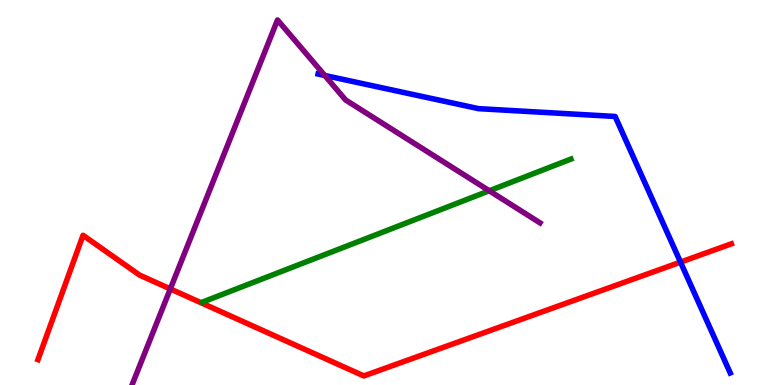[{'lines': ['blue', 'red'], 'intersections': [{'x': 8.78, 'y': 3.19}]}, {'lines': ['green', 'red'], 'intersections': []}, {'lines': ['purple', 'red'], 'intersections': [{'x': 2.2, 'y': 2.5}]}, {'lines': ['blue', 'green'], 'intersections': []}, {'lines': ['blue', 'purple'], 'intersections': [{'x': 4.19, 'y': 8.04}]}, {'lines': ['green', 'purple'], 'intersections': [{'x': 6.31, 'y': 5.04}]}]